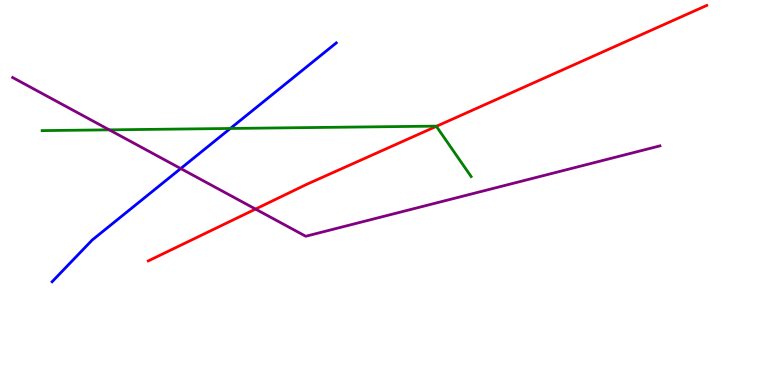[{'lines': ['blue', 'red'], 'intersections': []}, {'lines': ['green', 'red'], 'intersections': [{'x': 5.63, 'y': 6.72}]}, {'lines': ['purple', 'red'], 'intersections': [{'x': 3.3, 'y': 4.57}]}, {'lines': ['blue', 'green'], 'intersections': [{'x': 2.97, 'y': 6.66}]}, {'lines': ['blue', 'purple'], 'intersections': [{'x': 2.33, 'y': 5.62}]}, {'lines': ['green', 'purple'], 'intersections': [{'x': 1.41, 'y': 6.63}]}]